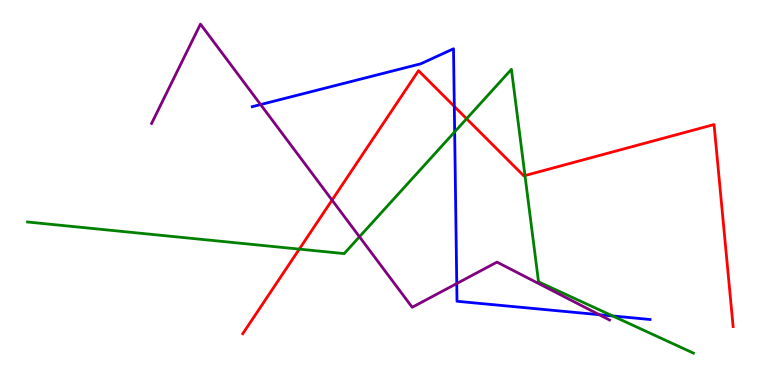[{'lines': ['blue', 'red'], 'intersections': [{'x': 5.86, 'y': 7.24}]}, {'lines': ['green', 'red'], 'intersections': [{'x': 3.86, 'y': 3.53}, {'x': 6.02, 'y': 6.92}, {'x': 6.77, 'y': 5.44}]}, {'lines': ['purple', 'red'], 'intersections': [{'x': 4.28, 'y': 4.8}]}, {'lines': ['blue', 'green'], 'intersections': [{'x': 5.87, 'y': 6.57}, {'x': 7.91, 'y': 1.79}]}, {'lines': ['blue', 'purple'], 'intersections': [{'x': 3.36, 'y': 7.28}, {'x': 5.89, 'y': 2.64}, {'x': 7.73, 'y': 1.83}]}, {'lines': ['green', 'purple'], 'intersections': [{'x': 4.64, 'y': 3.85}]}]